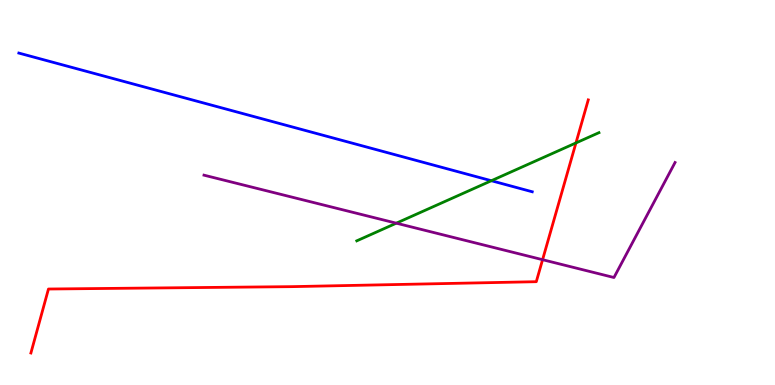[{'lines': ['blue', 'red'], 'intersections': []}, {'lines': ['green', 'red'], 'intersections': [{'x': 7.43, 'y': 6.29}]}, {'lines': ['purple', 'red'], 'intersections': [{'x': 7.0, 'y': 3.25}]}, {'lines': ['blue', 'green'], 'intersections': [{'x': 6.34, 'y': 5.31}]}, {'lines': ['blue', 'purple'], 'intersections': []}, {'lines': ['green', 'purple'], 'intersections': [{'x': 5.11, 'y': 4.2}]}]